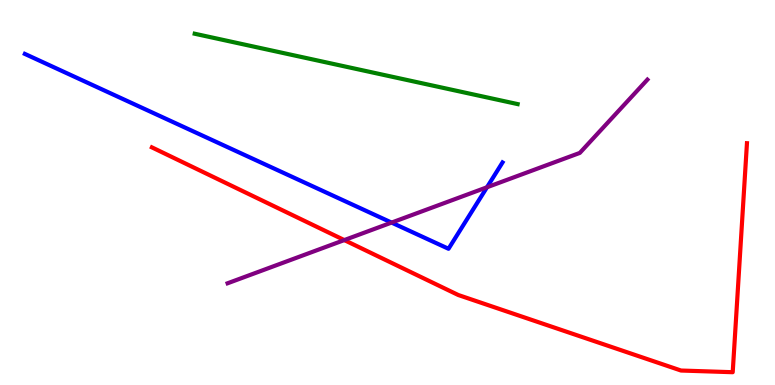[{'lines': ['blue', 'red'], 'intersections': []}, {'lines': ['green', 'red'], 'intersections': []}, {'lines': ['purple', 'red'], 'intersections': [{'x': 4.44, 'y': 3.76}]}, {'lines': ['blue', 'green'], 'intersections': []}, {'lines': ['blue', 'purple'], 'intersections': [{'x': 5.05, 'y': 4.22}, {'x': 6.28, 'y': 5.14}]}, {'lines': ['green', 'purple'], 'intersections': []}]